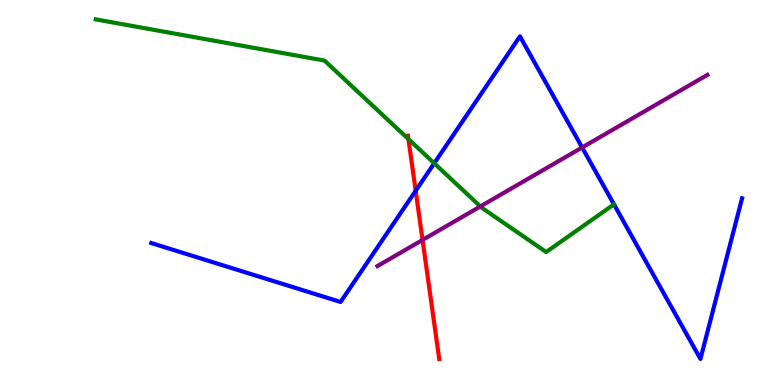[{'lines': ['blue', 'red'], 'intersections': [{'x': 5.36, 'y': 5.04}]}, {'lines': ['green', 'red'], 'intersections': [{'x': 5.27, 'y': 6.39}]}, {'lines': ['purple', 'red'], 'intersections': [{'x': 5.45, 'y': 3.77}]}, {'lines': ['blue', 'green'], 'intersections': [{'x': 5.6, 'y': 5.76}]}, {'lines': ['blue', 'purple'], 'intersections': [{'x': 7.51, 'y': 6.17}]}, {'lines': ['green', 'purple'], 'intersections': [{'x': 6.2, 'y': 4.64}]}]